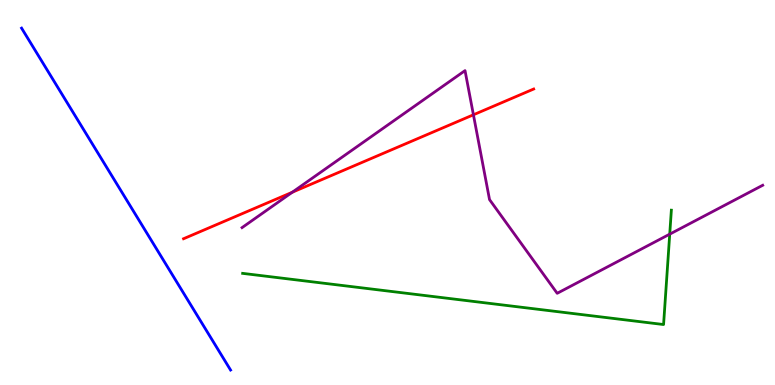[{'lines': ['blue', 'red'], 'intersections': []}, {'lines': ['green', 'red'], 'intersections': []}, {'lines': ['purple', 'red'], 'intersections': [{'x': 3.77, 'y': 5.01}, {'x': 6.11, 'y': 7.02}]}, {'lines': ['blue', 'green'], 'intersections': []}, {'lines': ['blue', 'purple'], 'intersections': []}, {'lines': ['green', 'purple'], 'intersections': [{'x': 8.64, 'y': 3.92}]}]